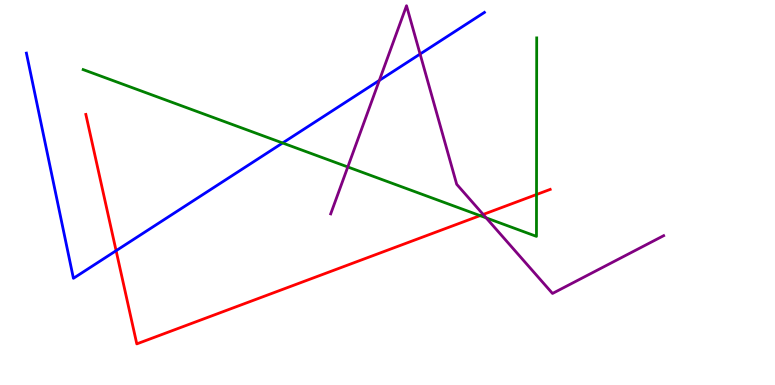[{'lines': ['blue', 'red'], 'intersections': [{'x': 1.5, 'y': 3.49}]}, {'lines': ['green', 'red'], 'intersections': [{'x': 6.19, 'y': 4.4}, {'x': 6.92, 'y': 4.95}]}, {'lines': ['purple', 'red'], 'intersections': [{'x': 6.23, 'y': 4.43}]}, {'lines': ['blue', 'green'], 'intersections': [{'x': 3.65, 'y': 6.29}]}, {'lines': ['blue', 'purple'], 'intersections': [{'x': 4.89, 'y': 7.91}, {'x': 5.42, 'y': 8.6}]}, {'lines': ['green', 'purple'], 'intersections': [{'x': 4.49, 'y': 5.66}, {'x': 6.27, 'y': 4.34}]}]